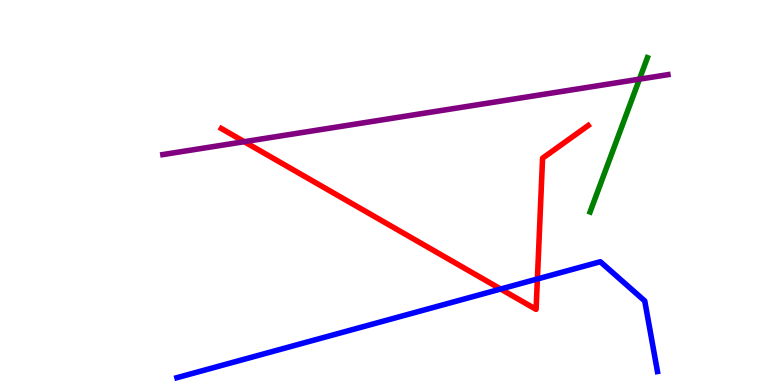[{'lines': ['blue', 'red'], 'intersections': [{'x': 6.46, 'y': 2.49}, {'x': 6.93, 'y': 2.75}]}, {'lines': ['green', 'red'], 'intersections': []}, {'lines': ['purple', 'red'], 'intersections': [{'x': 3.15, 'y': 6.32}]}, {'lines': ['blue', 'green'], 'intersections': []}, {'lines': ['blue', 'purple'], 'intersections': []}, {'lines': ['green', 'purple'], 'intersections': [{'x': 8.25, 'y': 7.94}]}]